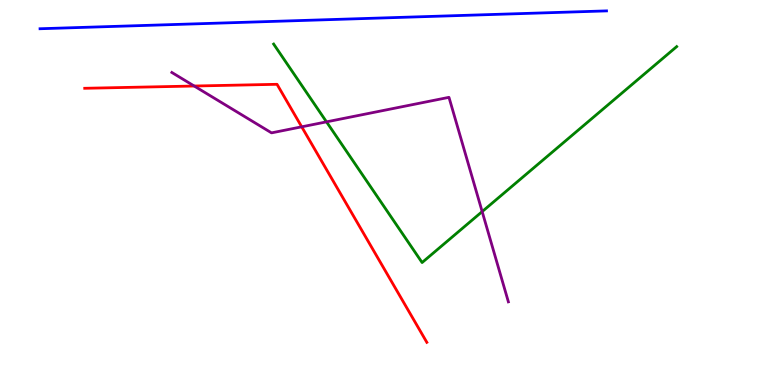[{'lines': ['blue', 'red'], 'intersections': []}, {'lines': ['green', 'red'], 'intersections': []}, {'lines': ['purple', 'red'], 'intersections': [{'x': 2.51, 'y': 7.77}, {'x': 3.89, 'y': 6.71}]}, {'lines': ['blue', 'green'], 'intersections': []}, {'lines': ['blue', 'purple'], 'intersections': []}, {'lines': ['green', 'purple'], 'intersections': [{'x': 4.21, 'y': 6.83}, {'x': 6.22, 'y': 4.5}]}]